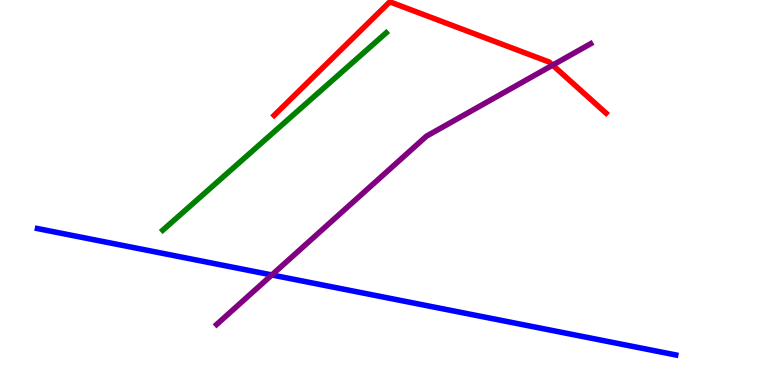[{'lines': ['blue', 'red'], 'intersections': []}, {'lines': ['green', 'red'], 'intersections': []}, {'lines': ['purple', 'red'], 'intersections': [{'x': 7.13, 'y': 8.31}]}, {'lines': ['blue', 'green'], 'intersections': []}, {'lines': ['blue', 'purple'], 'intersections': [{'x': 3.51, 'y': 2.86}]}, {'lines': ['green', 'purple'], 'intersections': []}]